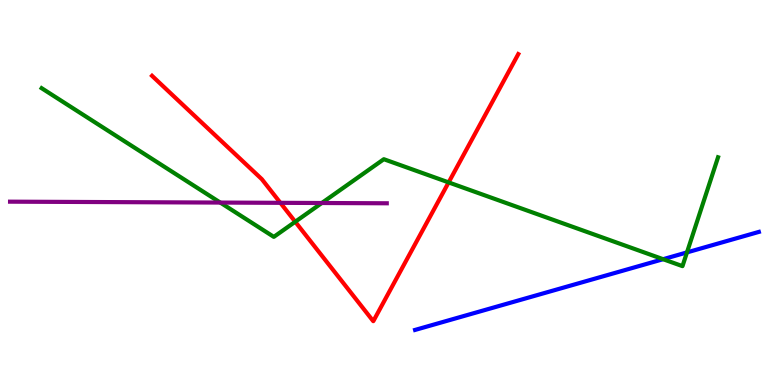[{'lines': ['blue', 'red'], 'intersections': []}, {'lines': ['green', 'red'], 'intersections': [{'x': 3.81, 'y': 4.24}, {'x': 5.79, 'y': 5.26}]}, {'lines': ['purple', 'red'], 'intersections': [{'x': 3.62, 'y': 4.73}]}, {'lines': ['blue', 'green'], 'intersections': [{'x': 8.56, 'y': 3.27}, {'x': 8.86, 'y': 3.44}]}, {'lines': ['blue', 'purple'], 'intersections': []}, {'lines': ['green', 'purple'], 'intersections': [{'x': 2.84, 'y': 4.74}, {'x': 4.15, 'y': 4.73}]}]